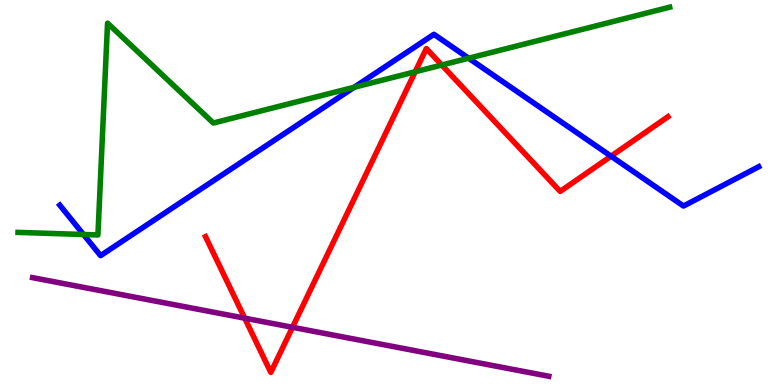[{'lines': ['blue', 'red'], 'intersections': [{'x': 7.88, 'y': 5.94}]}, {'lines': ['green', 'red'], 'intersections': [{'x': 5.36, 'y': 8.14}, {'x': 5.7, 'y': 8.31}]}, {'lines': ['purple', 'red'], 'intersections': [{'x': 3.16, 'y': 1.74}, {'x': 3.77, 'y': 1.5}]}, {'lines': ['blue', 'green'], 'intersections': [{'x': 1.08, 'y': 3.91}, {'x': 4.57, 'y': 7.73}, {'x': 6.05, 'y': 8.49}]}, {'lines': ['blue', 'purple'], 'intersections': []}, {'lines': ['green', 'purple'], 'intersections': []}]